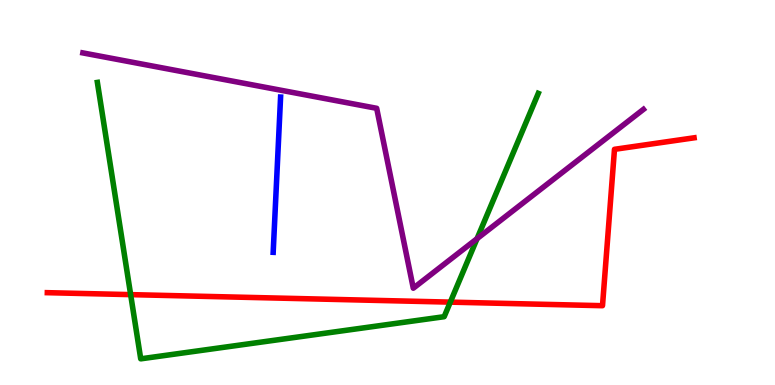[{'lines': ['blue', 'red'], 'intersections': []}, {'lines': ['green', 'red'], 'intersections': [{'x': 1.69, 'y': 2.35}, {'x': 5.81, 'y': 2.15}]}, {'lines': ['purple', 'red'], 'intersections': []}, {'lines': ['blue', 'green'], 'intersections': []}, {'lines': ['blue', 'purple'], 'intersections': []}, {'lines': ['green', 'purple'], 'intersections': [{'x': 6.16, 'y': 3.8}]}]